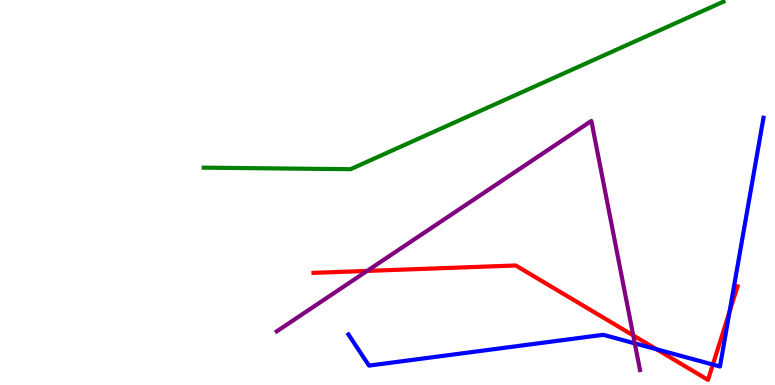[{'lines': ['blue', 'red'], 'intersections': [{'x': 8.47, 'y': 0.928}, {'x': 9.2, 'y': 0.531}, {'x': 9.41, 'y': 1.91}]}, {'lines': ['green', 'red'], 'intersections': []}, {'lines': ['purple', 'red'], 'intersections': [{'x': 4.74, 'y': 2.96}, {'x': 8.17, 'y': 1.29}]}, {'lines': ['blue', 'green'], 'intersections': []}, {'lines': ['blue', 'purple'], 'intersections': [{'x': 8.19, 'y': 1.08}]}, {'lines': ['green', 'purple'], 'intersections': []}]